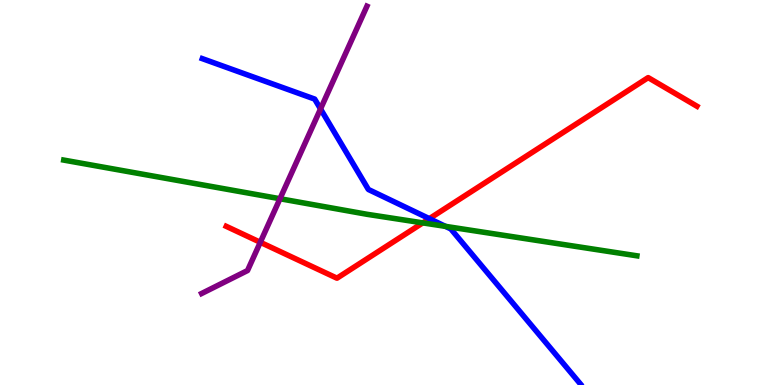[{'lines': ['blue', 'red'], 'intersections': [{'x': 5.54, 'y': 4.32}]}, {'lines': ['green', 'red'], 'intersections': [{'x': 5.46, 'y': 4.21}]}, {'lines': ['purple', 'red'], 'intersections': [{'x': 3.36, 'y': 3.71}]}, {'lines': ['blue', 'green'], 'intersections': [{'x': 5.75, 'y': 4.12}]}, {'lines': ['blue', 'purple'], 'intersections': [{'x': 4.14, 'y': 7.17}]}, {'lines': ['green', 'purple'], 'intersections': [{'x': 3.61, 'y': 4.84}]}]